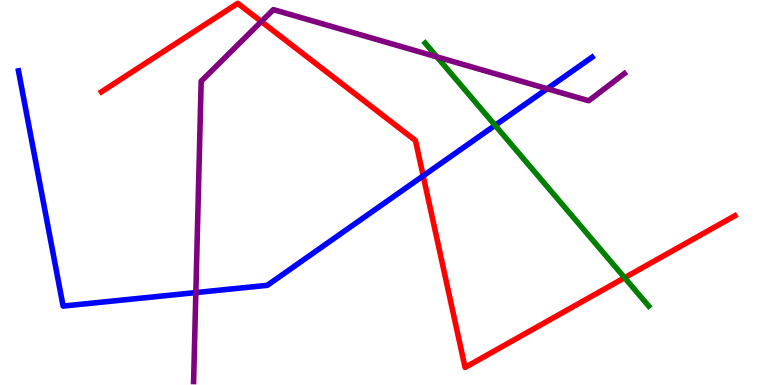[{'lines': ['blue', 'red'], 'intersections': [{'x': 5.46, 'y': 5.43}]}, {'lines': ['green', 'red'], 'intersections': [{'x': 8.06, 'y': 2.79}]}, {'lines': ['purple', 'red'], 'intersections': [{'x': 3.37, 'y': 9.44}]}, {'lines': ['blue', 'green'], 'intersections': [{'x': 6.39, 'y': 6.74}]}, {'lines': ['blue', 'purple'], 'intersections': [{'x': 2.53, 'y': 2.4}, {'x': 7.06, 'y': 7.69}]}, {'lines': ['green', 'purple'], 'intersections': [{'x': 5.64, 'y': 8.52}]}]